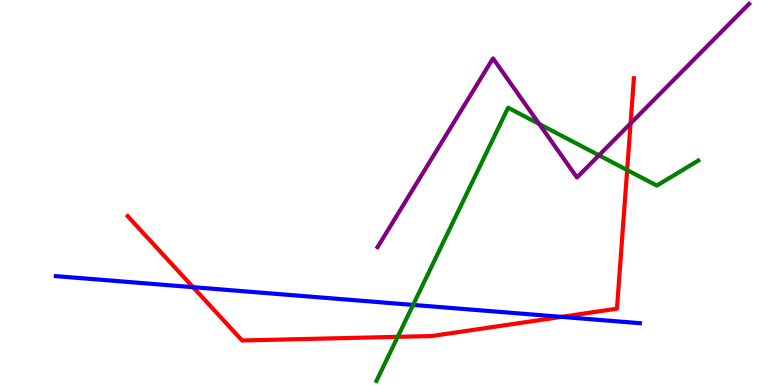[{'lines': ['blue', 'red'], 'intersections': [{'x': 2.49, 'y': 2.54}, {'x': 7.25, 'y': 1.77}]}, {'lines': ['green', 'red'], 'intersections': [{'x': 5.13, 'y': 1.25}, {'x': 8.09, 'y': 5.58}]}, {'lines': ['purple', 'red'], 'intersections': [{'x': 8.14, 'y': 6.79}]}, {'lines': ['blue', 'green'], 'intersections': [{'x': 5.33, 'y': 2.08}]}, {'lines': ['blue', 'purple'], 'intersections': []}, {'lines': ['green', 'purple'], 'intersections': [{'x': 6.96, 'y': 6.78}, {'x': 7.73, 'y': 5.97}]}]